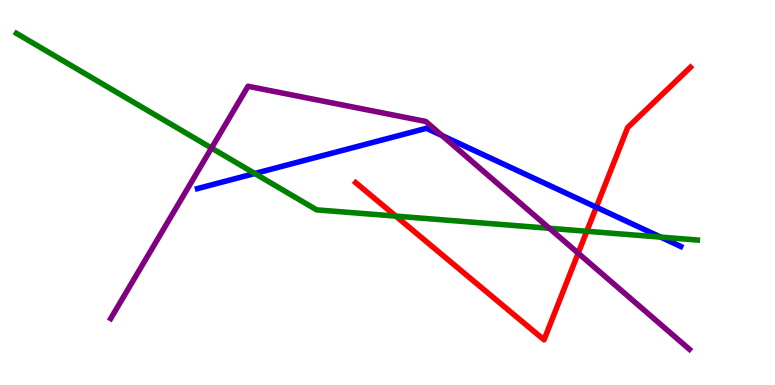[{'lines': ['blue', 'red'], 'intersections': [{'x': 7.69, 'y': 4.62}]}, {'lines': ['green', 'red'], 'intersections': [{'x': 5.11, 'y': 4.39}, {'x': 7.57, 'y': 3.99}]}, {'lines': ['purple', 'red'], 'intersections': [{'x': 7.46, 'y': 3.42}]}, {'lines': ['blue', 'green'], 'intersections': [{'x': 3.29, 'y': 5.49}, {'x': 8.52, 'y': 3.84}]}, {'lines': ['blue', 'purple'], 'intersections': [{'x': 5.7, 'y': 6.48}]}, {'lines': ['green', 'purple'], 'intersections': [{'x': 2.73, 'y': 6.15}, {'x': 7.09, 'y': 4.07}]}]